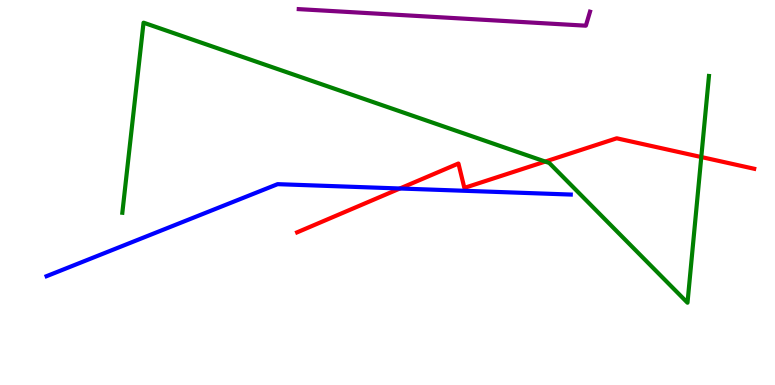[{'lines': ['blue', 'red'], 'intersections': [{'x': 5.16, 'y': 5.1}]}, {'lines': ['green', 'red'], 'intersections': [{'x': 7.04, 'y': 5.8}, {'x': 9.05, 'y': 5.92}]}, {'lines': ['purple', 'red'], 'intersections': []}, {'lines': ['blue', 'green'], 'intersections': []}, {'lines': ['blue', 'purple'], 'intersections': []}, {'lines': ['green', 'purple'], 'intersections': []}]